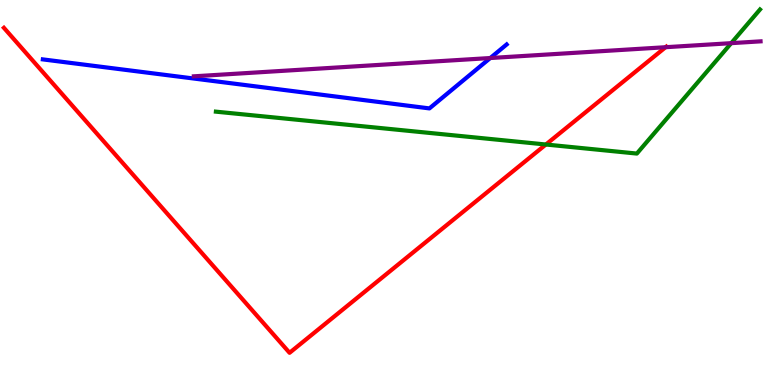[{'lines': ['blue', 'red'], 'intersections': []}, {'lines': ['green', 'red'], 'intersections': [{'x': 7.04, 'y': 6.25}]}, {'lines': ['purple', 'red'], 'intersections': [{'x': 8.59, 'y': 8.77}]}, {'lines': ['blue', 'green'], 'intersections': []}, {'lines': ['blue', 'purple'], 'intersections': [{'x': 6.33, 'y': 8.49}]}, {'lines': ['green', 'purple'], 'intersections': [{'x': 9.44, 'y': 8.88}]}]